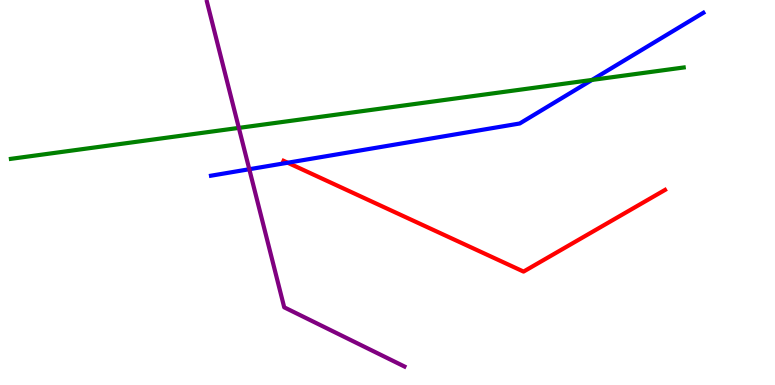[{'lines': ['blue', 'red'], 'intersections': [{'x': 3.71, 'y': 5.77}]}, {'lines': ['green', 'red'], 'intersections': []}, {'lines': ['purple', 'red'], 'intersections': []}, {'lines': ['blue', 'green'], 'intersections': [{'x': 7.64, 'y': 7.92}]}, {'lines': ['blue', 'purple'], 'intersections': [{'x': 3.22, 'y': 5.6}]}, {'lines': ['green', 'purple'], 'intersections': [{'x': 3.08, 'y': 6.68}]}]